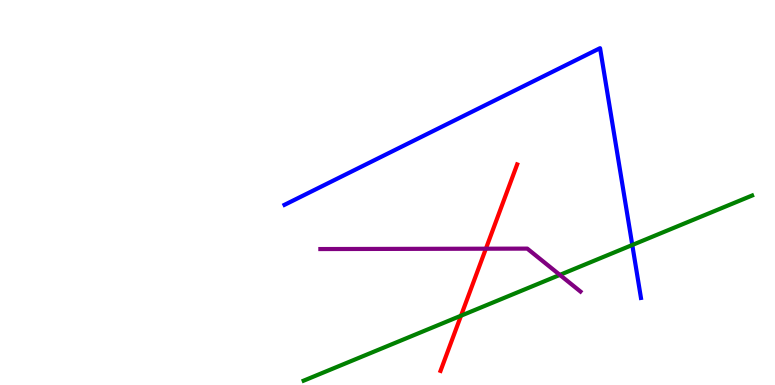[{'lines': ['blue', 'red'], 'intersections': []}, {'lines': ['green', 'red'], 'intersections': [{'x': 5.95, 'y': 1.8}]}, {'lines': ['purple', 'red'], 'intersections': [{'x': 6.27, 'y': 3.54}]}, {'lines': ['blue', 'green'], 'intersections': [{'x': 8.16, 'y': 3.64}]}, {'lines': ['blue', 'purple'], 'intersections': []}, {'lines': ['green', 'purple'], 'intersections': [{'x': 7.22, 'y': 2.86}]}]